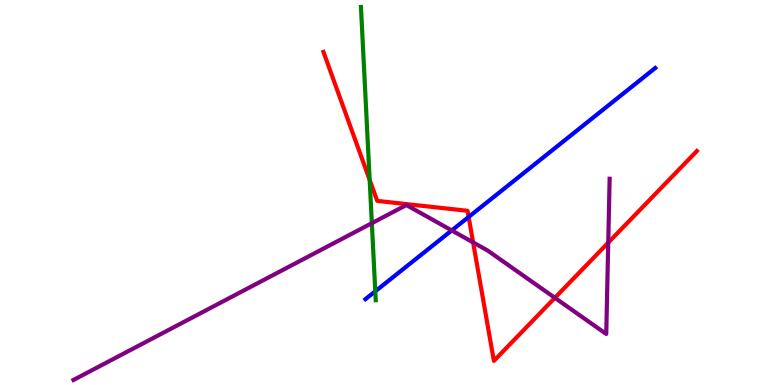[{'lines': ['blue', 'red'], 'intersections': [{'x': 6.05, 'y': 4.36}]}, {'lines': ['green', 'red'], 'intersections': [{'x': 4.77, 'y': 5.33}]}, {'lines': ['purple', 'red'], 'intersections': [{'x': 6.1, 'y': 3.7}, {'x': 7.16, 'y': 2.26}, {'x': 7.85, 'y': 3.7}]}, {'lines': ['blue', 'green'], 'intersections': [{'x': 4.84, 'y': 2.43}]}, {'lines': ['blue', 'purple'], 'intersections': [{'x': 5.83, 'y': 4.01}]}, {'lines': ['green', 'purple'], 'intersections': [{'x': 4.8, 'y': 4.2}]}]